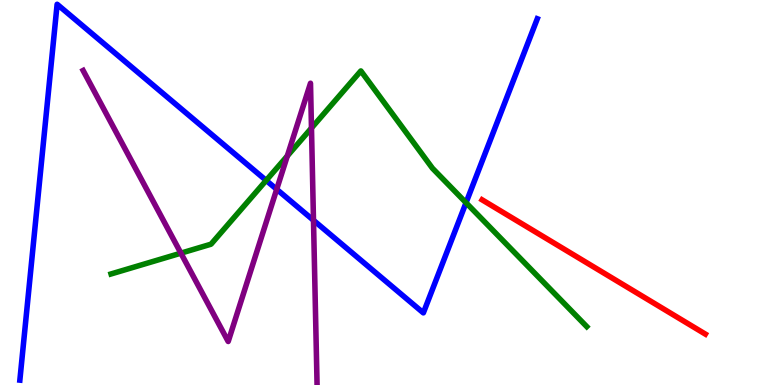[{'lines': ['blue', 'red'], 'intersections': []}, {'lines': ['green', 'red'], 'intersections': []}, {'lines': ['purple', 'red'], 'intersections': []}, {'lines': ['blue', 'green'], 'intersections': [{'x': 3.43, 'y': 5.31}, {'x': 6.01, 'y': 4.73}]}, {'lines': ['blue', 'purple'], 'intersections': [{'x': 3.57, 'y': 5.08}, {'x': 4.04, 'y': 4.28}]}, {'lines': ['green', 'purple'], 'intersections': [{'x': 2.33, 'y': 3.42}, {'x': 3.71, 'y': 5.95}, {'x': 4.02, 'y': 6.67}]}]